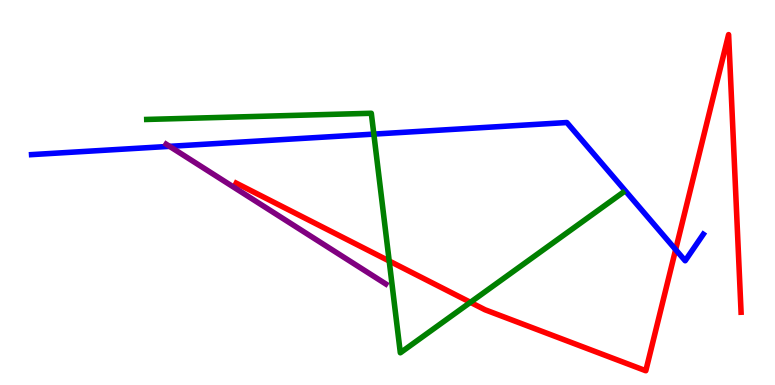[{'lines': ['blue', 'red'], 'intersections': [{'x': 8.72, 'y': 3.52}]}, {'lines': ['green', 'red'], 'intersections': [{'x': 5.02, 'y': 3.22}, {'x': 6.07, 'y': 2.15}]}, {'lines': ['purple', 'red'], 'intersections': []}, {'lines': ['blue', 'green'], 'intersections': [{'x': 4.82, 'y': 6.52}]}, {'lines': ['blue', 'purple'], 'intersections': [{'x': 2.19, 'y': 6.2}]}, {'lines': ['green', 'purple'], 'intersections': []}]